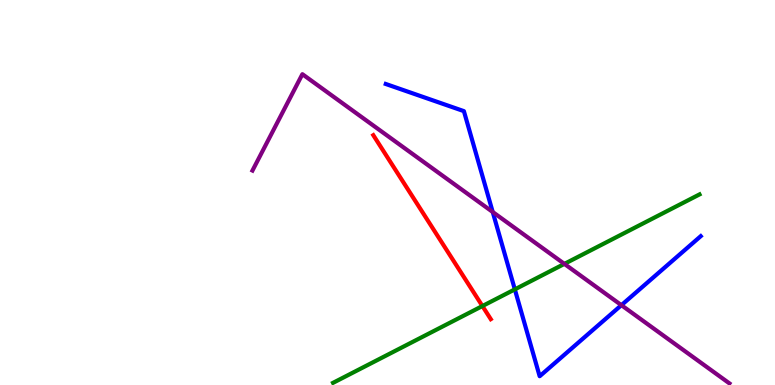[{'lines': ['blue', 'red'], 'intersections': []}, {'lines': ['green', 'red'], 'intersections': [{'x': 6.22, 'y': 2.05}]}, {'lines': ['purple', 'red'], 'intersections': []}, {'lines': ['blue', 'green'], 'intersections': [{'x': 6.64, 'y': 2.48}]}, {'lines': ['blue', 'purple'], 'intersections': [{'x': 6.36, 'y': 4.49}, {'x': 8.02, 'y': 2.07}]}, {'lines': ['green', 'purple'], 'intersections': [{'x': 7.28, 'y': 3.15}]}]